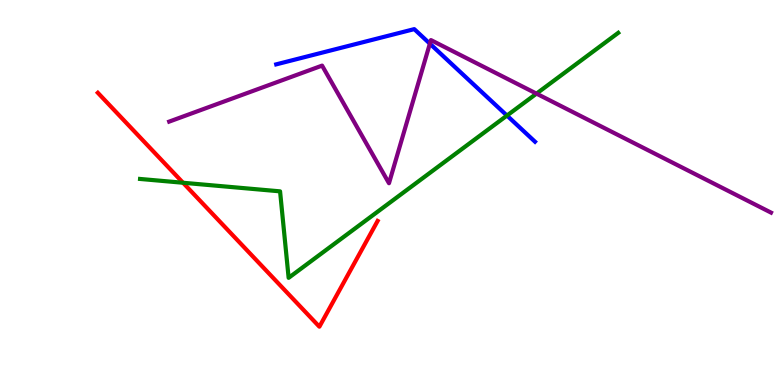[{'lines': ['blue', 'red'], 'intersections': []}, {'lines': ['green', 'red'], 'intersections': [{'x': 2.36, 'y': 5.25}]}, {'lines': ['purple', 'red'], 'intersections': []}, {'lines': ['blue', 'green'], 'intersections': [{'x': 6.54, 'y': 7.0}]}, {'lines': ['blue', 'purple'], 'intersections': [{'x': 5.55, 'y': 8.87}]}, {'lines': ['green', 'purple'], 'intersections': [{'x': 6.92, 'y': 7.57}]}]